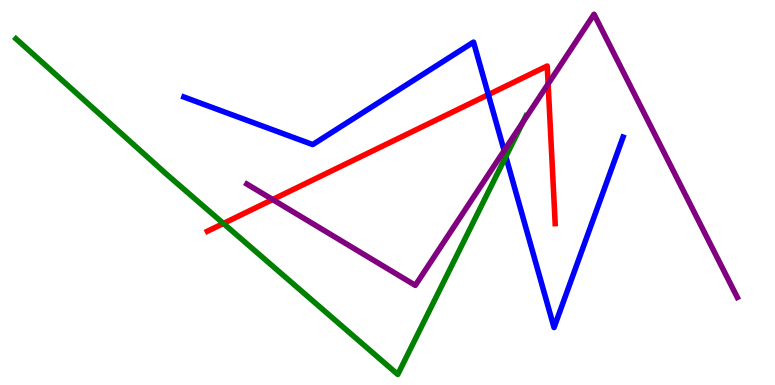[{'lines': ['blue', 'red'], 'intersections': [{'x': 6.3, 'y': 7.54}]}, {'lines': ['green', 'red'], 'intersections': [{'x': 2.88, 'y': 4.2}]}, {'lines': ['purple', 'red'], 'intersections': [{'x': 3.52, 'y': 4.82}, {'x': 7.07, 'y': 7.82}]}, {'lines': ['blue', 'green'], 'intersections': [{'x': 6.53, 'y': 5.93}]}, {'lines': ['blue', 'purple'], 'intersections': [{'x': 6.51, 'y': 6.09}]}, {'lines': ['green', 'purple'], 'intersections': [{'x': 6.75, 'y': 6.83}]}]